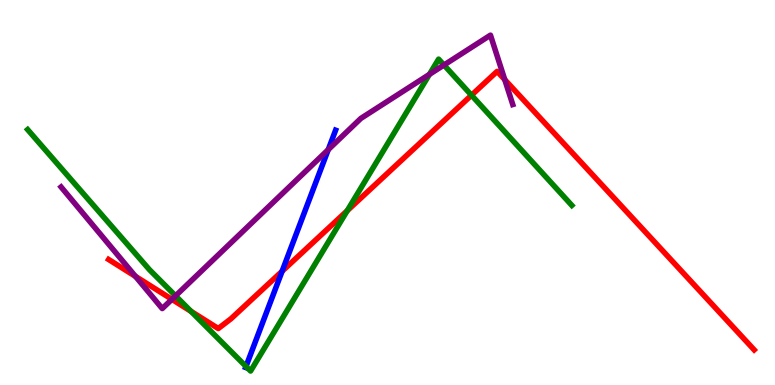[{'lines': ['blue', 'red'], 'intersections': [{'x': 3.64, 'y': 2.96}]}, {'lines': ['green', 'red'], 'intersections': [{'x': 2.46, 'y': 1.91}, {'x': 4.48, 'y': 4.53}, {'x': 6.08, 'y': 7.53}]}, {'lines': ['purple', 'red'], 'intersections': [{'x': 1.75, 'y': 2.82}, {'x': 2.22, 'y': 2.23}, {'x': 6.51, 'y': 7.93}]}, {'lines': ['blue', 'green'], 'intersections': [{'x': 3.17, 'y': 0.482}]}, {'lines': ['blue', 'purple'], 'intersections': [{'x': 4.24, 'y': 6.11}]}, {'lines': ['green', 'purple'], 'intersections': [{'x': 2.27, 'y': 2.32}, {'x': 5.54, 'y': 8.07}, {'x': 5.73, 'y': 8.31}]}]